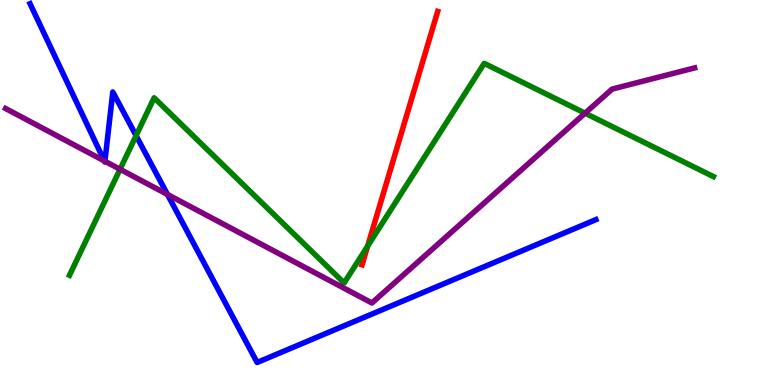[{'lines': ['blue', 'red'], 'intersections': []}, {'lines': ['green', 'red'], 'intersections': [{'x': 4.74, 'y': 3.61}]}, {'lines': ['purple', 'red'], 'intersections': []}, {'lines': ['blue', 'green'], 'intersections': [{'x': 1.76, 'y': 6.48}]}, {'lines': ['blue', 'purple'], 'intersections': [{'x': 1.35, 'y': 5.82}, {'x': 1.35, 'y': 5.81}, {'x': 2.16, 'y': 4.95}]}, {'lines': ['green', 'purple'], 'intersections': [{'x': 1.55, 'y': 5.6}, {'x': 7.55, 'y': 7.06}]}]